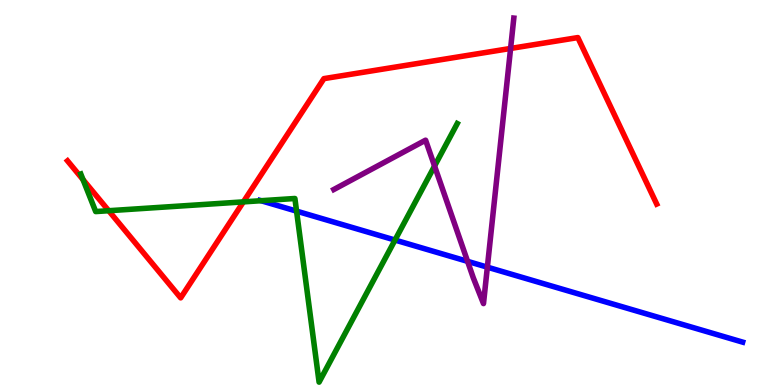[{'lines': ['blue', 'red'], 'intersections': []}, {'lines': ['green', 'red'], 'intersections': [{'x': 1.07, 'y': 5.33}, {'x': 1.4, 'y': 4.53}, {'x': 3.14, 'y': 4.76}]}, {'lines': ['purple', 'red'], 'intersections': [{'x': 6.59, 'y': 8.74}]}, {'lines': ['blue', 'green'], 'intersections': [{'x': 3.37, 'y': 4.79}, {'x': 3.83, 'y': 4.52}, {'x': 5.1, 'y': 3.77}]}, {'lines': ['blue', 'purple'], 'intersections': [{'x': 6.03, 'y': 3.21}, {'x': 6.29, 'y': 3.06}]}, {'lines': ['green', 'purple'], 'intersections': [{'x': 5.61, 'y': 5.69}]}]